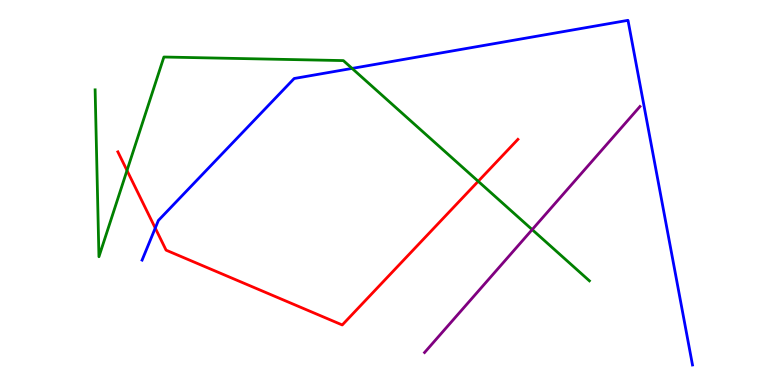[{'lines': ['blue', 'red'], 'intersections': [{'x': 2.0, 'y': 4.08}]}, {'lines': ['green', 'red'], 'intersections': [{'x': 1.64, 'y': 5.57}, {'x': 6.17, 'y': 5.29}]}, {'lines': ['purple', 'red'], 'intersections': []}, {'lines': ['blue', 'green'], 'intersections': [{'x': 4.54, 'y': 8.22}]}, {'lines': ['blue', 'purple'], 'intersections': []}, {'lines': ['green', 'purple'], 'intersections': [{'x': 6.87, 'y': 4.04}]}]